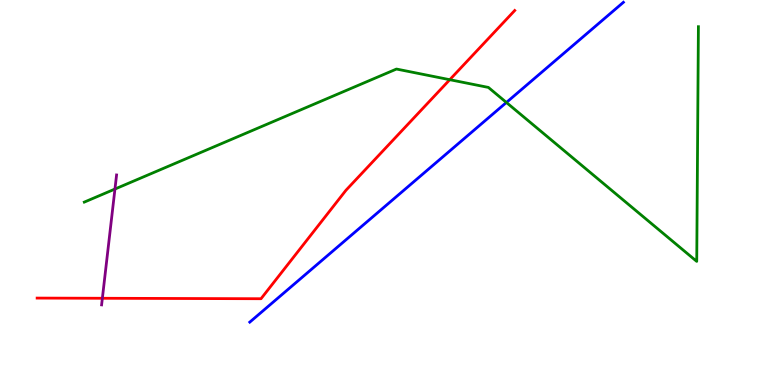[{'lines': ['blue', 'red'], 'intersections': []}, {'lines': ['green', 'red'], 'intersections': [{'x': 5.8, 'y': 7.93}]}, {'lines': ['purple', 'red'], 'intersections': [{'x': 1.32, 'y': 2.25}]}, {'lines': ['blue', 'green'], 'intersections': [{'x': 6.53, 'y': 7.34}]}, {'lines': ['blue', 'purple'], 'intersections': []}, {'lines': ['green', 'purple'], 'intersections': [{'x': 1.48, 'y': 5.09}]}]